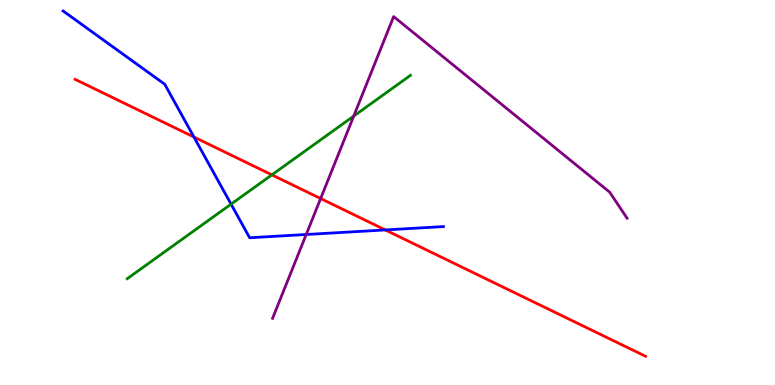[{'lines': ['blue', 'red'], 'intersections': [{'x': 2.5, 'y': 6.44}, {'x': 4.97, 'y': 4.03}]}, {'lines': ['green', 'red'], 'intersections': [{'x': 3.51, 'y': 5.46}]}, {'lines': ['purple', 'red'], 'intersections': [{'x': 4.14, 'y': 4.84}]}, {'lines': ['blue', 'green'], 'intersections': [{'x': 2.98, 'y': 4.7}]}, {'lines': ['blue', 'purple'], 'intersections': [{'x': 3.95, 'y': 3.91}]}, {'lines': ['green', 'purple'], 'intersections': [{'x': 4.56, 'y': 6.98}]}]